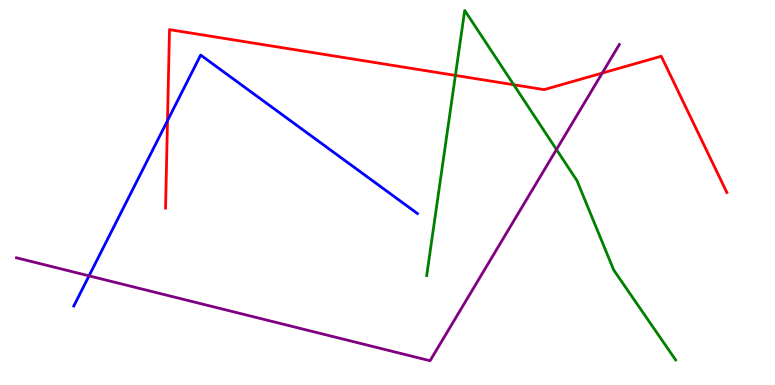[{'lines': ['blue', 'red'], 'intersections': [{'x': 2.16, 'y': 6.87}]}, {'lines': ['green', 'red'], 'intersections': [{'x': 5.88, 'y': 8.04}, {'x': 6.63, 'y': 7.8}]}, {'lines': ['purple', 'red'], 'intersections': [{'x': 7.77, 'y': 8.1}]}, {'lines': ['blue', 'green'], 'intersections': []}, {'lines': ['blue', 'purple'], 'intersections': [{'x': 1.15, 'y': 2.83}]}, {'lines': ['green', 'purple'], 'intersections': [{'x': 7.18, 'y': 6.12}]}]